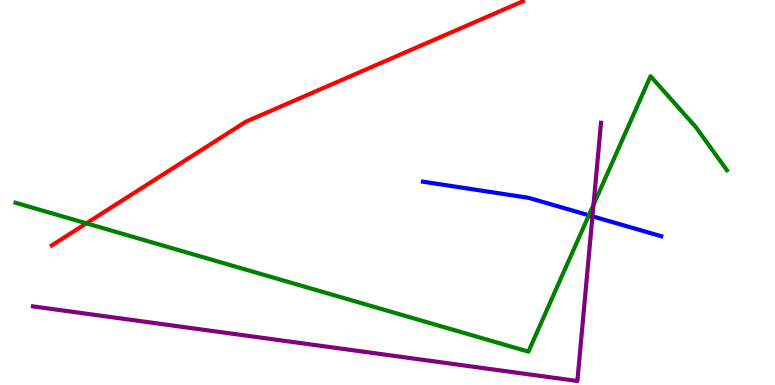[{'lines': ['blue', 'red'], 'intersections': []}, {'lines': ['green', 'red'], 'intersections': [{'x': 1.11, 'y': 4.2}]}, {'lines': ['purple', 'red'], 'intersections': []}, {'lines': ['blue', 'green'], 'intersections': [{'x': 7.6, 'y': 4.41}]}, {'lines': ['blue', 'purple'], 'intersections': [{'x': 7.64, 'y': 4.38}]}, {'lines': ['green', 'purple'], 'intersections': [{'x': 7.66, 'y': 4.68}]}]